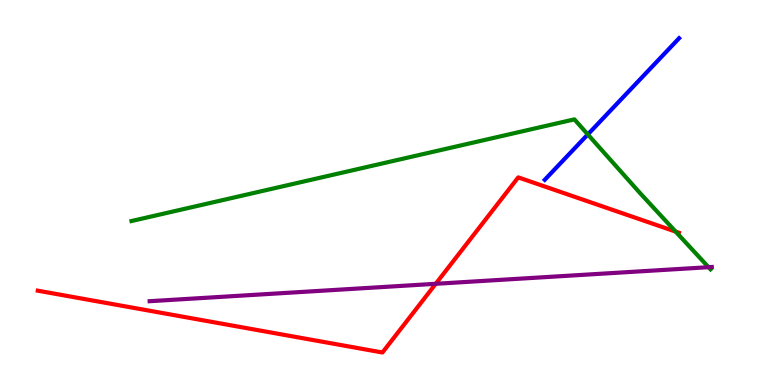[{'lines': ['blue', 'red'], 'intersections': []}, {'lines': ['green', 'red'], 'intersections': [{'x': 8.72, 'y': 3.98}]}, {'lines': ['purple', 'red'], 'intersections': [{'x': 5.62, 'y': 2.63}]}, {'lines': ['blue', 'green'], 'intersections': [{'x': 7.58, 'y': 6.51}]}, {'lines': ['blue', 'purple'], 'intersections': []}, {'lines': ['green', 'purple'], 'intersections': [{'x': 9.14, 'y': 3.06}]}]